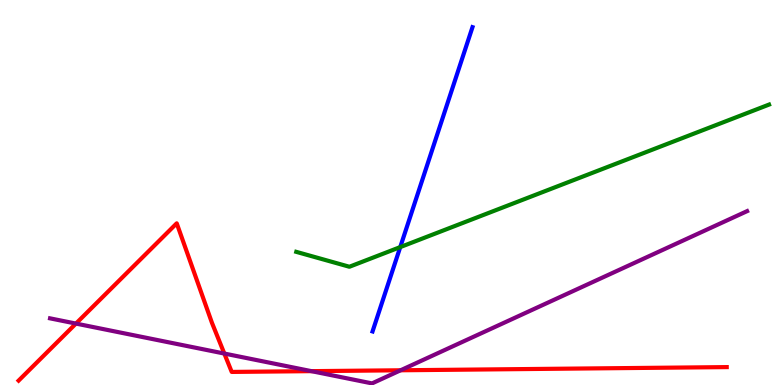[{'lines': ['blue', 'red'], 'intersections': []}, {'lines': ['green', 'red'], 'intersections': []}, {'lines': ['purple', 'red'], 'intersections': [{'x': 0.98, 'y': 1.6}, {'x': 2.89, 'y': 0.817}, {'x': 4.02, 'y': 0.36}, {'x': 5.17, 'y': 0.382}]}, {'lines': ['blue', 'green'], 'intersections': [{'x': 5.16, 'y': 3.58}]}, {'lines': ['blue', 'purple'], 'intersections': []}, {'lines': ['green', 'purple'], 'intersections': []}]